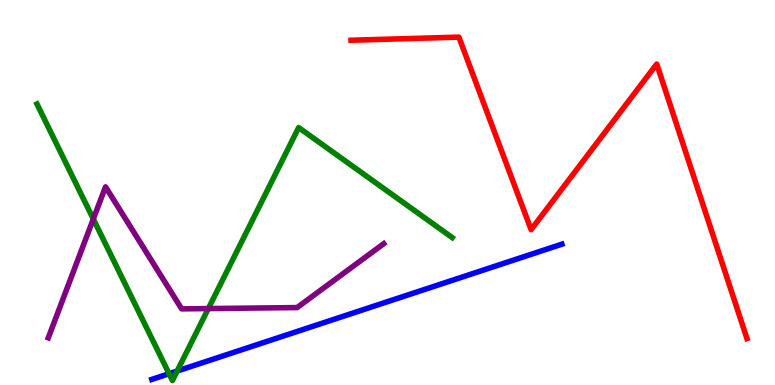[{'lines': ['blue', 'red'], 'intersections': []}, {'lines': ['green', 'red'], 'intersections': []}, {'lines': ['purple', 'red'], 'intersections': []}, {'lines': ['blue', 'green'], 'intersections': [{'x': 2.18, 'y': 0.293}, {'x': 2.29, 'y': 0.363}]}, {'lines': ['blue', 'purple'], 'intersections': []}, {'lines': ['green', 'purple'], 'intersections': [{'x': 1.2, 'y': 4.31}, {'x': 2.69, 'y': 1.99}]}]